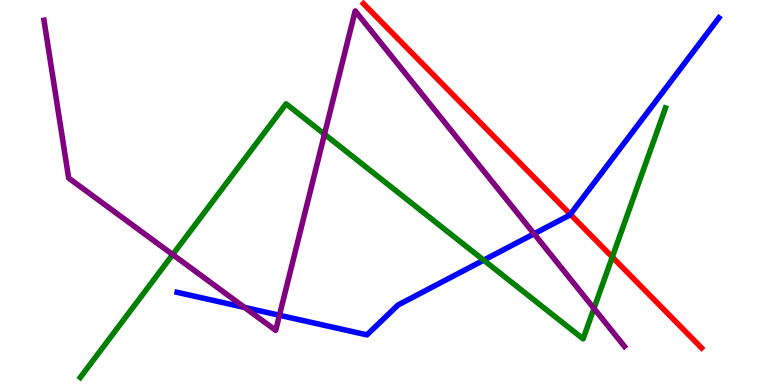[{'lines': ['blue', 'red'], 'intersections': [{'x': 7.36, 'y': 4.43}]}, {'lines': ['green', 'red'], 'intersections': [{'x': 7.9, 'y': 3.32}]}, {'lines': ['purple', 'red'], 'intersections': []}, {'lines': ['blue', 'green'], 'intersections': [{'x': 6.24, 'y': 3.24}]}, {'lines': ['blue', 'purple'], 'intersections': [{'x': 3.16, 'y': 2.01}, {'x': 3.61, 'y': 1.81}, {'x': 6.89, 'y': 3.93}]}, {'lines': ['green', 'purple'], 'intersections': [{'x': 2.23, 'y': 3.39}, {'x': 4.19, 'y': 6.51}, {'x': 7.66, 'y': 1.99}]}]